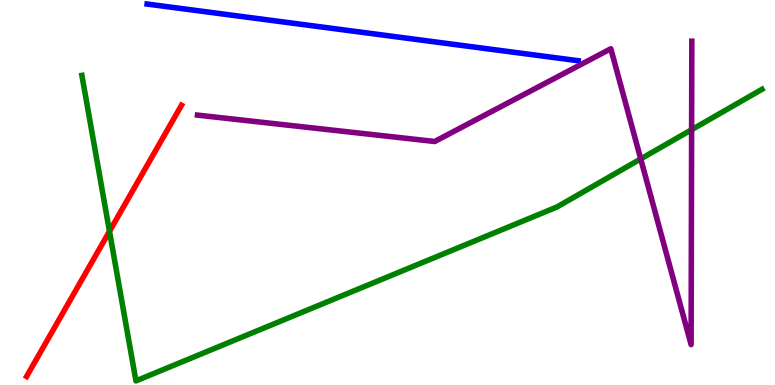[{'lines': ['blue', 'red'], 'intersections': []}, {'lines': ['green', 'red'], 'intersections': [{'x': 1.41, 'y': 3.99}]}, {'lines': ['purple', 'red'], 'intersections': []}, {'lines': ['blue', 'green'], 'intersections': []}, {'lines': ['blue', 'purple'], 'intersections': []}, {'lines': ['green', 'purple'], 'intersections': [{'x': 8.27, 'y': 5.87}, {'x': 8.92, 'y': 6.63}]}]